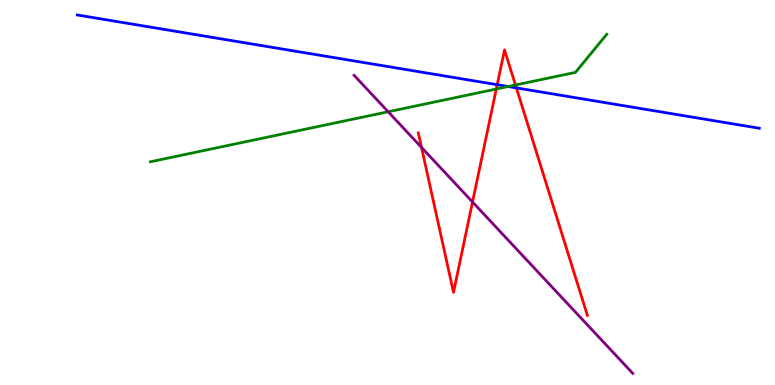[{'lines': ['blue', 'red'], 'intersections': [{'x': 6.42, 'y': 7.8}, {'x': 6.66, 'y': 7.72}]}, {'lines': ['green', 'red'], 'intersections': [{'x': 6.4, 'y': 7.69}, {'x': 6.65, 'y': 7.79}]}, {'lines': ['purple', 'red'], 'intersections': [{'x': 5.44, 'y': 6.17}, {'x': 6.1, 'y': 4.75}]}, {'lines': ['blue', 'green'], 'intersections': [{'x': 6.56, 'y': 7.75}]}, {'lines': ['blue', 'purple'], 'intersections': []}, {'lines': ['green', 'purple'], 'intersections': [{'x': 5.01, 'y': 7.1}]}]